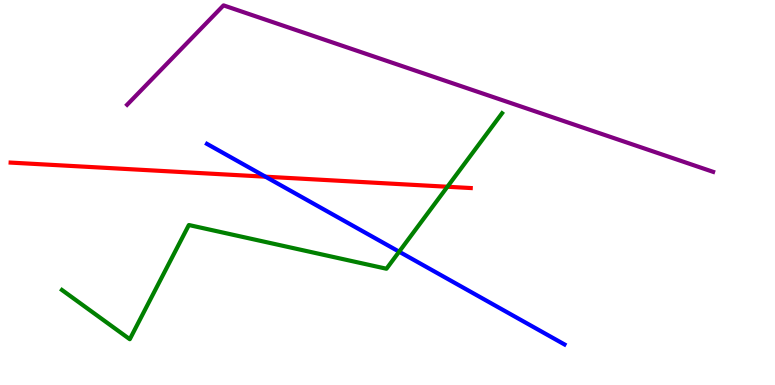[{'lines': ['blue', 'red'], 'intersections': [{'x': 3.43, 'y': 5.41}]}, {'lines': ['green', 'red'], 'intersections': [{'x': 5.77, 'y': 5.15}]}, {'lines': ['purple', 'red'], 'intersections': []}, {'lines': ['blue', 'green'], 'intersections': [{'x': 5.15, 'y': 3.46}]}, {'lines': ['blue', 'purple'], 'intersections': []}, {'lines': ['green', 'purple'], 'intersections': []}]